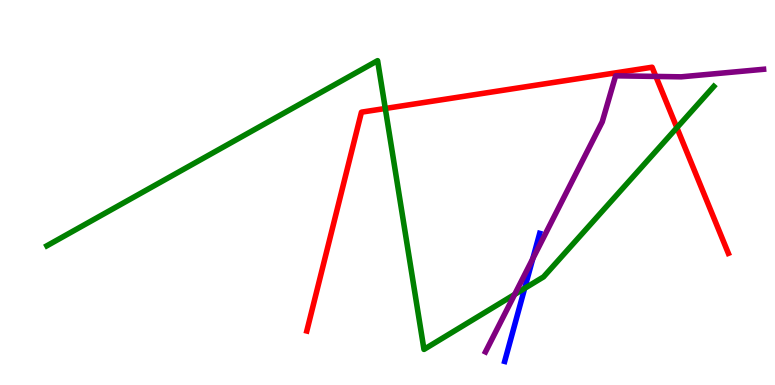[{'lines': ['blue', 'red'], 'intersections': []}, {'lines': ['green', 'red'], 'intersections': [{'x': 4.97, 'y': 7.18}, {'x': 8.73, 'y': 6.68}]}, {'lines': ['purple', 'red'], 'intersections': [{'x': 8.46, 'y': 8.01}]}, {'lines': ['blue', 'green'], 'intersections': [{'x': 6.77, 'y': 2.51}]}, {'lines': ['blue', 'purple'], 'intersections': [{'x': 6.87, 'y': 3.28}]}, {'lines': ['green', 'purple'], 'intersections': [{'x': 6.64, 'y': 2.35}]}]